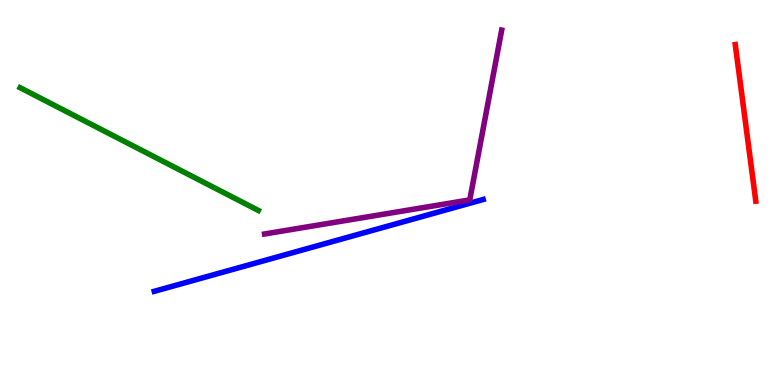[{'lines': ['blue', 'red'], 'intersections': []}, {'lines': ['green', 'red'], 'intersections': []}, {'lines': ['purple', 'red'], 'intersections': []}, {'lines': ['blue', 'green'], 'intersections': []}, {'lines': ['blue', 'purple'], 'intersections': []}, {'lines': ['green', 'purple'], 'intersections': []}]